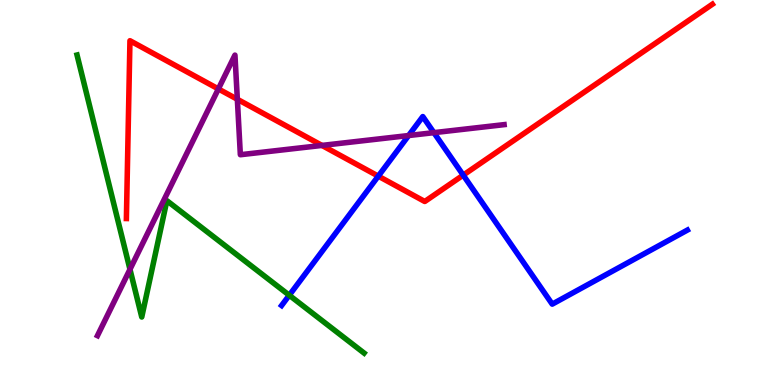[{'lines': ['blue', 'red'], 'intersections': [{'x': 4.88, 'y': 5.43}, {'x': 5.98, 'y': 5.45}]}, {'lines': ['green', 'red'], 'intersections': []}, {'lines': ['purple', 'red'], 'intersections': [{'x': 2.82, 'y': 7.69}, {'x': 3.06, 'y': 7.42}, {'x': 4.15, 'y': 6.22}]}, {'lines': ['blue', 'green'], 'intersections': [{'x': 3.73, 'y': 2.33}]}, {'lines': ['blue', 'purple'], 'intersections': [{'x': 5.27, 'y': 6.48}, {'x': 5.6, 'y': 6.55}]}, {'lines': ['green', 'purple'], 'intersections': [{'x': 1.68, 'y': 3.0}]}]